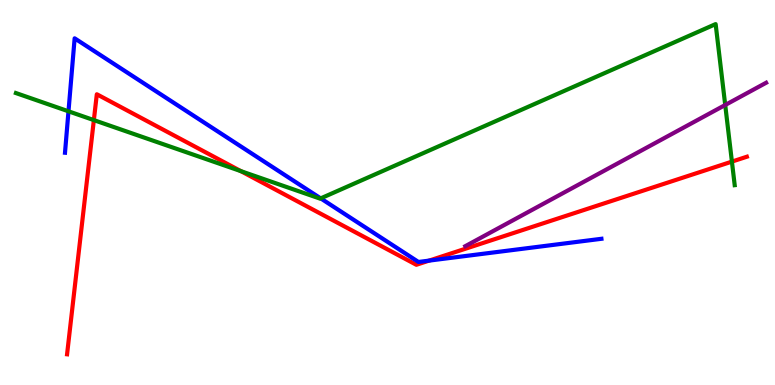[{'lines': ['blue', 'red'], 'intersections': [{'x': 5.54, 'y': 3.23}]}, {'lines': ['green', 'red'], 'intersections': [{'x': 1.21, 'y': 6.88}, {'x': 3.11, 'y': 5.55}, {'x': 9.44, 'y': 5.8}]}, {'lines': ['purple', 'red'], 'intersections': []}, {'lines': ['blue', 'green'], 'intersections': [{'x': 0.884, 'y': 7.11}, {'x': 4.14, 'y': 4.85}]}, {'lines': ['blue', 'purple'], 'intersections': []}, {'lines': ['green', 'purple'], 'intersections': [{'x': 9.36, 'y': 7.27}]}]